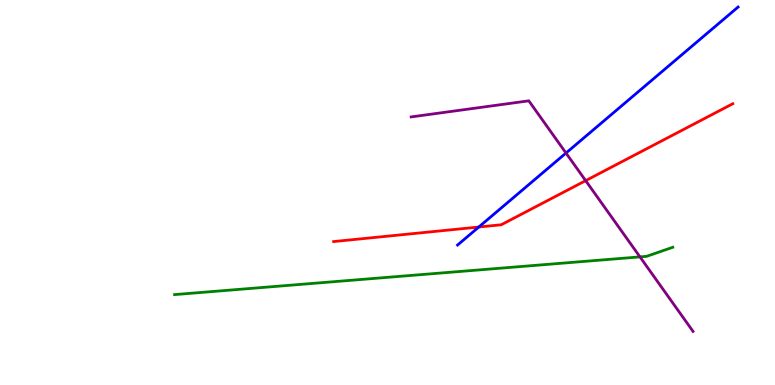[{'lines': ['blue', 'red'], 'intersections': [{'x': 6.18, 'y': 4.1}]}, {'lines': ['green', 'red'], 'intersections': []}, {'lines': ['purple', 'red'], 'intersections': [{'x': 7.56, 'y': 5.31}]}, {'lines': ['blue', 'green'], 'intersections': []}, {'lines': ['blue', 'purple'], 'intersections': [{'x': 7.3, 'y': 6.02}]}, {'lines': ['green', 'purple'], 'intersections': [{'x': 8.26, 'y': 3.33}]}]